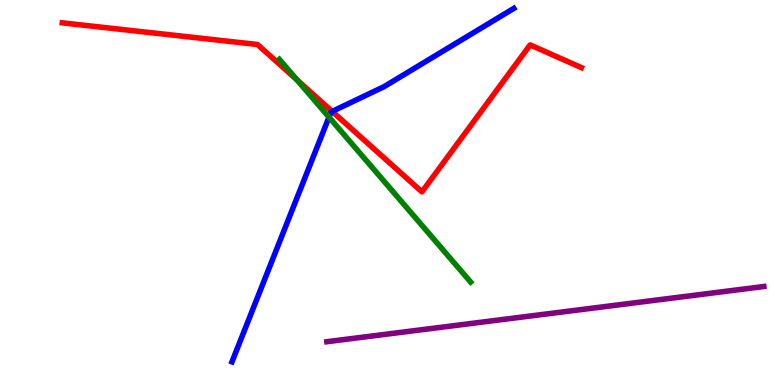[{'lines': ['blue', 'red'], 'intersections': [{'x': 4.29, 'y': 7.11}]}, {'lines': ['green', 'red'], 'intersections': [{'x': 3.83, 'y': 7.92}]}, {'lines': ['purple', 'red'], 'intersections': []}, {'lines': ['blue', 'green'], 'intersections': [{'x': 4.25, 'y': 6.96}]}, {'lines': ['blue', 'purple'], 'intersections': []}, {'lines': ['green', 'purple'], 'intersections': []}]